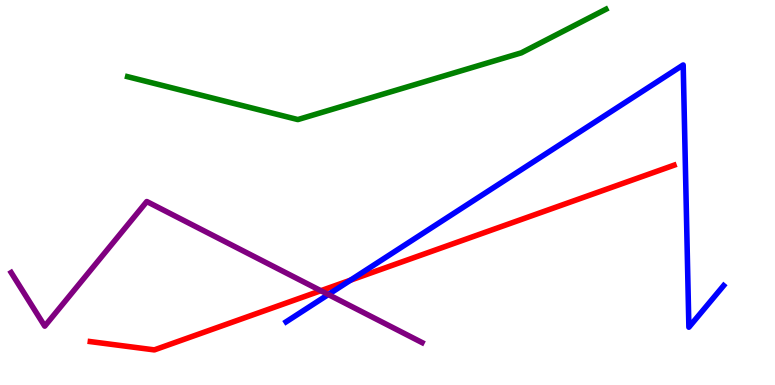[{'lines': ['blue', 'red'], 'intersections': [{'x': 4.52, 'y': 2.72}]}, {'lines': ['green', 'red'], 'intersections': []}, {'lines': ['purple', 'red'], 'intersections': [{'x': 4.14, 'y': 2.45}]}, {'lines': ['blue', 'green'], 'intersections': []}, {'lines': ['blue', 'purple'], 'intersections': [{'x': 4.24, 'y': 2.35}]}, {'lines': ['green', 'purple'], 'intersections': []}]